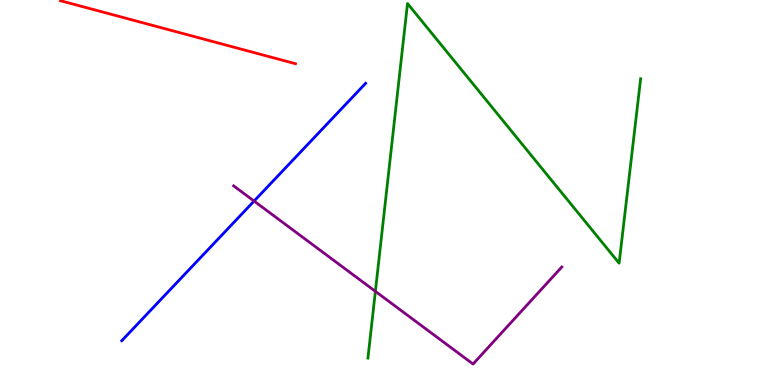[{'lines': ['blue', 'red'], 'intersections': []}, {'lines': ['green', 'red'], 'intersections': []}, {'lines': ['purple', 'red'], 'intersections': []}, {'lines': ['blue', 'green'], 'intersections': []}, {'lines': ['blue', 'purple'], 'intersections': [{'x': 3.28, 'y': 4.78}]}, {'lines': ['green', 'purple'], 'intersections': [{'x': 4.84, 'y': 2.43}]}]